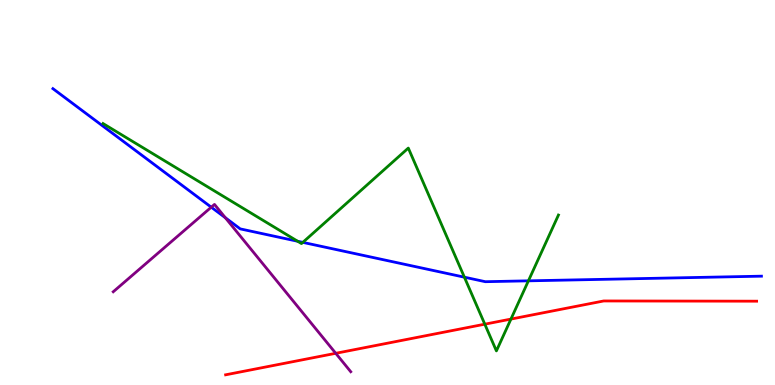[{'lines': ['blue', 'red'], 'intersections': []}, {'lines': ['green', 'red'], 'intersections': [{'x': 6.26, 'y': 1.58}, {'x': 6.59, 'y': 1.71}]}, {'lines': ['purple', 'red'], 'intersections': [{'x': 4.33, 'y': 0.823}]}, {'lines': ['blue', 'green'], 'intersections': [{'x': 3.84, 'y': 3.73}, {'x': 3.91, 'y': 3.7}, {'x': 5.99, 'y': 2.8}, {'x': 6.82, 'y': 2.71}]}, {'lines': ['blue', 'purple'], 'intersections': [{'x': 2.73, 'y': 4.62}, {'x': 2.91, 'y': 4.34}]}, {'lines': ['green', 'purple'], 'intersections': []}]